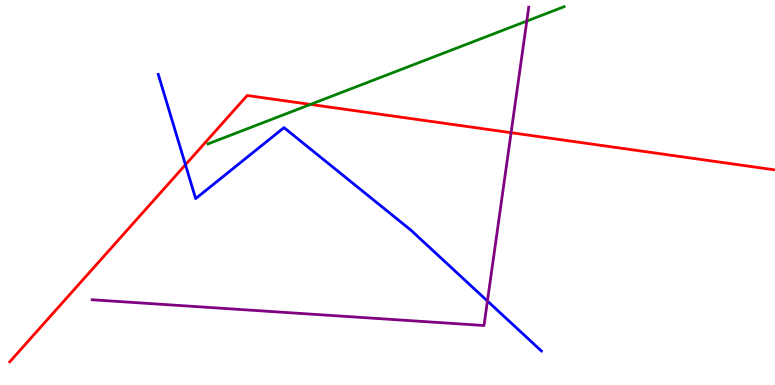[{'lines': ['blue', 'red'], 'intersections': [{'x': 2.39, 'y': 5.72}]}, {'lines': ['green', 'red'], 'intersections': [{'x': 4.01, 'y': 7.29}]}, {'lines': ['purple', 'red'], 'intersections': [{'x': 6.59, 'y': 6.55}]}, {'lines': ['blue', 'green'], 'intersections': []}, {'lines': ['blue', 'purple'], 'intersections': [{'x': 6.29, 'y': 2.18}]}, {'lines': ['green', 'purple'], 'intersections': [{'x': 6.8, 'y': 9.45}]}]